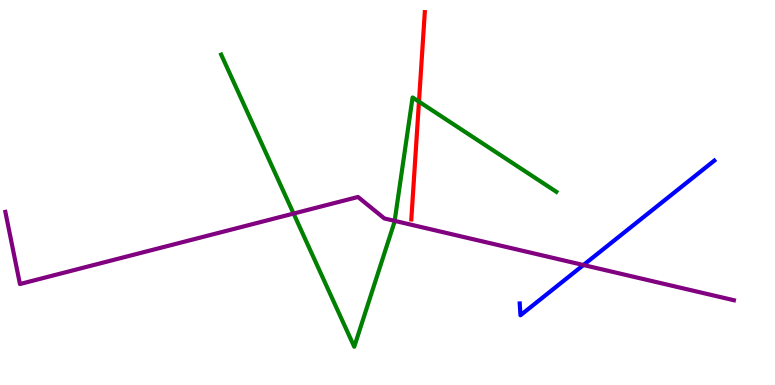[{'lines': ['blue', 'red'], 'intersections': []}, {'lines': ['green', 'red'], 'intersections': [{'x': 5.41, 'y': 7.36}]}, {'lines': ['purple', 'red'], 'intersections': []}, {'lines': ['blue', 'green'], 'intersections': []}, {'lines': ['blue', 'purple'], 'intersections': [{'x': 7.53, 'y': 3.12}]}, {'lines': ['green', 'purple'], 'intersections': [{'x': 3.79, 'y': 4.45}, {'x': 5.09, 'y': 4.26}]}]